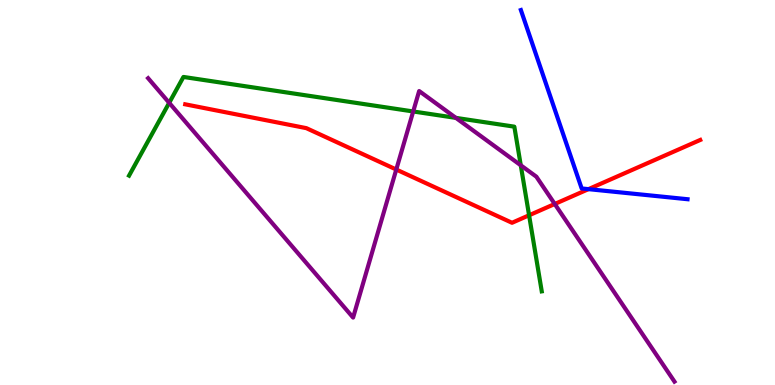[{'lines': ['blue', 'red'], 'intersections': [{'x': 7.59, 'y': 5.09}]}, {'lines': ['green', 'red'], 'intersections': [{'x': 6.83, 'y': 4.41}]}, {'lines': ['purple', 'red'], 'intersections': [{'x': 5.11, 'y': 5.6}, {'x': 7.16, 'y': 4.7}]}, {'lines': ['blue', 'green'], 'intersections': []}, {'lines': ['blue', 'purple'], 'intersections': []}, {'lines': ['green', 'purple'], 'intersections': [{'x': 2.18, 'y': 7.33}, {'x': 5.33, 'y': 7.1}, {'x': 5.88, 'y': 6.94}, {'x': 6.72, 'y': 5.71}]}]